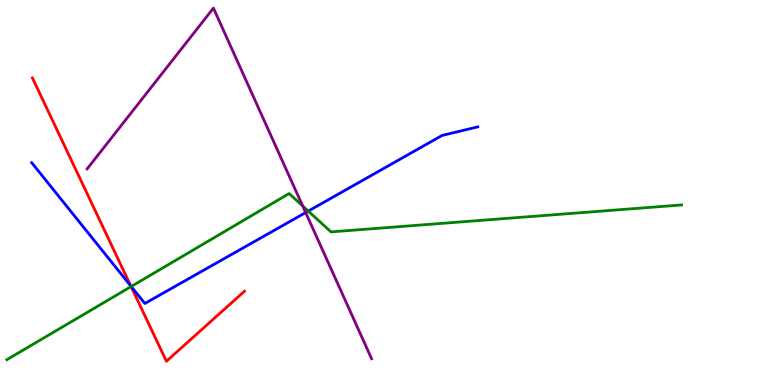[{'lines': ['blue', 'red'], 'intersections': [{'x': 1.69, 'y': 2.57}]}, {'lines': ['green', 'red'], 'intersections': [{'x': 1.69, 'y': 2.56}]}, {'lines': ['purple', 'red'], 'intersections': []}, {'lines': ['blue', 'green'], 'intersections': [{'x': 1.69, 'y': 2.56}, {'x': 3.98, 'y': 4.52}]}, {'lines': ['blue', 'purple'], 'intersections': [{'x': 3.94, 'y': 4.48}]}, {'lines': ['green', 'purple'], 'intersections': [{'x': 3.91, 'y': 4.65}]}]